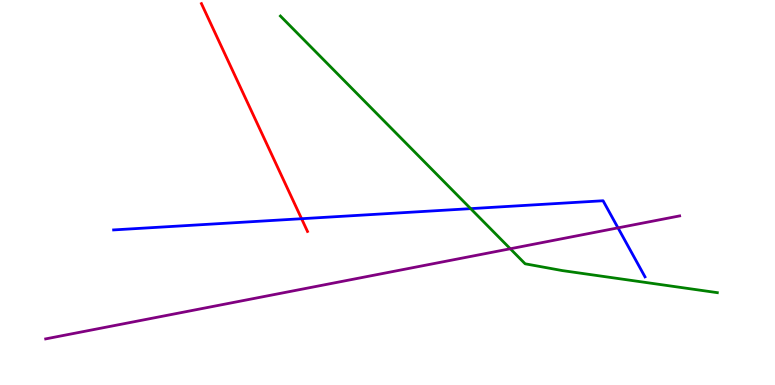[{'lines': ['blue', 'red'], 'intersections': [{'x': 3.89, 'y': 4.32}]}, {'lines': ['green', 'red'], 'intersections': []}, {'lines': ['purple', 'red'], 'intersections': []}, {'lines': ['blue', 'green'], 'intersections': [{'x': 6.07, 'y': 4.58}]}, {'lines': ['blue', 'purple'], 'intersections': [{'x': 7.97, 'y': 4.08}]}, {'lines': ['green', 'purple'], 'intersections': [{'x': 6.58, 'y': 3.54}]}]